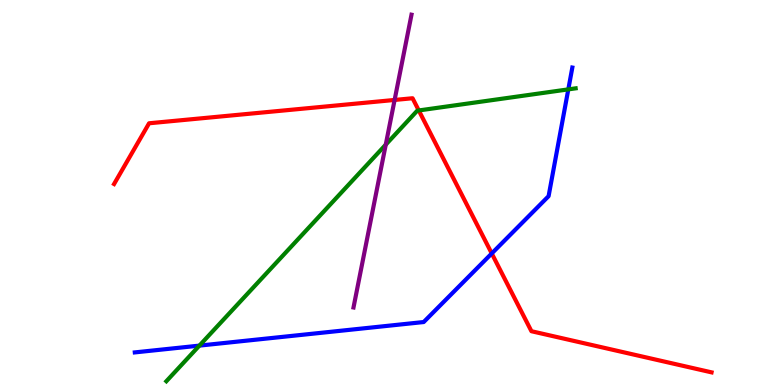[{'lines': ['blue', 'red'], 'intersections': [{'x': 6.35, 'y': 3.42}]}, {'lines': ['green', 'red'], 'intersections': [{'x': 5.4, 'y': 7.13}]}, {'lines': ['purple', 'red'], 'intersections': [{'x': 5.09, 'y': 7.4}]}, {'lines': ['blue', 'green'], 'intersections': [{'x': 2.57, 'y': 1.02}, {'x': 7.33, 'y': 7.68}]}, {'lines': ['blue', 'purple'], 'intersections': []}, {'lines': ['green', 'purple'], 'intersections': [{'x': 4.98, 'y': 6.24}]}]